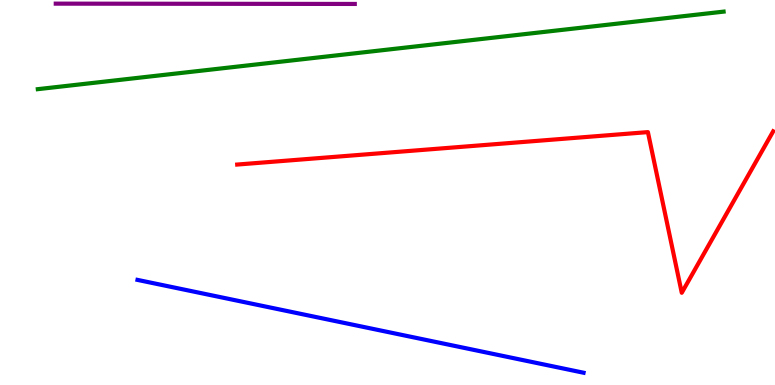[{'lines': ['blue', 'red'], 'intersections': []}, {'lines': ['green', 'red'], 'intersections': []}, {'lines': ['purple', 'red'], 'intersections': []}, {'lines': ['blue', 'green'], 'intersections': []}, {'lines': ['blue', 'purple'], 'intersections': []}, {'lines': ['green', 'purple'], 'intersections': []}]